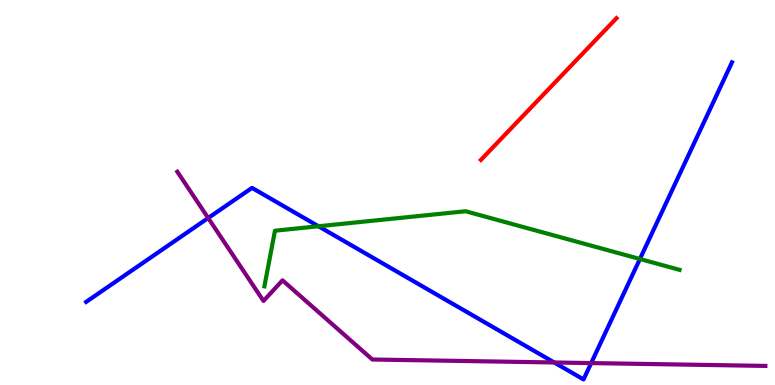[{'lines': ['blue', 'red'], 'intersections': []}, {'lines': ['green', 'red'], 'intersections': []}, {'lines': ['purple', 'red'], 'intersections': []}, {'lines': ['blue', 'green'], 'intersections': [{'x': 4.11, 'y': 4.12}, {'x': 8.26, 'y': 3.27}]}, {'lines': ['blue', 'purple'], 'intersections': [{'x': 2.69, 'y': 4.34}, {'x': 7.15, 'y': 0.585}, {'x': 7.63, 'y': 0.569}]}, {'lines': ['green', 'purple'], 'intersections': []}]